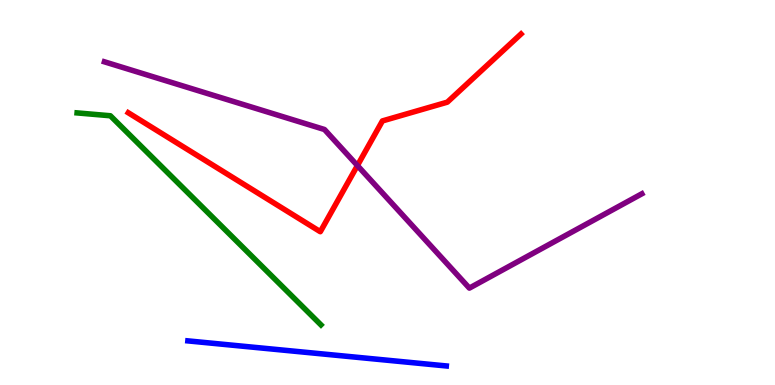[{'lines': ['blue', 'red'], 'intersections': []}, {'lines': ['green', 'red'], 'intersections': []}, {'lines': ['purple', 'red'], 'intersections': [{'x': 4.61, 'y': 5.7}]}, {'lines': ['blue', 'green'], 'intersections': []}, {'lines': ['blue', 'purple'], 'intersections': []}, {'lines': ['green', 'purple'], 'intersections': []}]